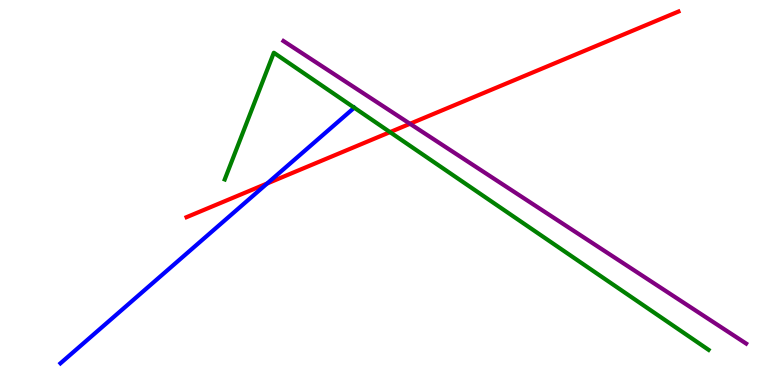[{'lines': ['blue', 'red'], 'intersections': [{'x': 3.45, 'y': 5.23}]}, {'lines': ['green', 'red'], 'intersections': [{'x': 5.03, 'y': 6.57}]}, {'lines': ['purple', 'red'], 'intersections': [{'x': 5.29, 'y': 6.79}]}, {'lines': ['blue', 'green'], 'intersections': []}, {'lines': ['blue', 'purple'], 'intersections': []}, {'lines': ['green', 'purple'], 'intersections': []}]